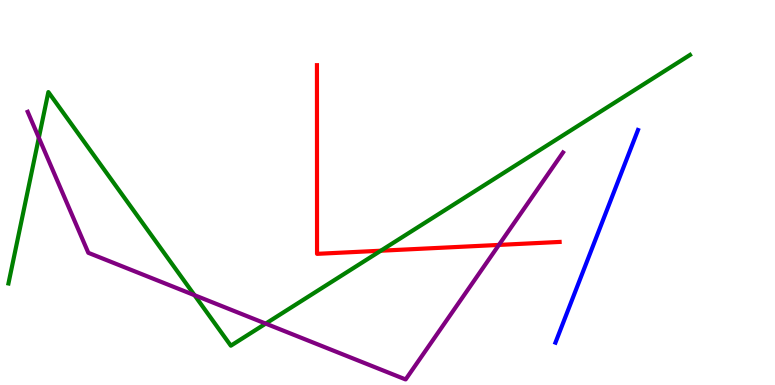[{'lines': ['blue', 'red'], 'intersections': []}, {'lines': ['green', 'red'], 'intersections': [{'x': 4.91, 'y': 3.49}]}, {'lines': ['purple', 'red'], 'intersections': [{'x': 6.44, 'y': 3.64}]}, {'lines': ['blue', 'green'], 'intersections': []}, {'lines': ['blue', 'purple'], 'intersections': []}, {'lines': ['green', 'purple'], 'intersections': [{'x': 0.501, 'y': 6.42}, {'x': 2.51, 'y': 2.33}, {'x': 3.43, 'y': 1.59}]}]